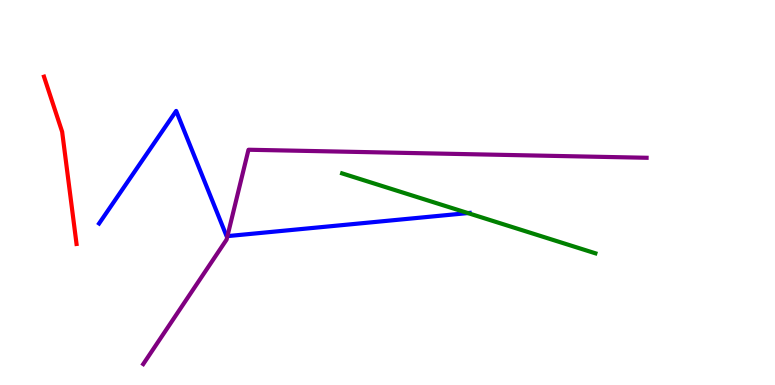[{'lines': ['blue', 'red'], 'intersections': []}, {'lines': ['green', 'red'], 'intersections': []}, {'lines': ['purple', 'red'], 'intersections': []}, {'lines': ['blue', 'green'], 'intersections': [{'x': 6.04, 'y': 4.47}]}, {'lines': ['blue', 'purple'], 'intersections': [{'x': 2.93, 'y': 3.87}]}, {'lines': ['green', 'purple'], 'intersections': []}]